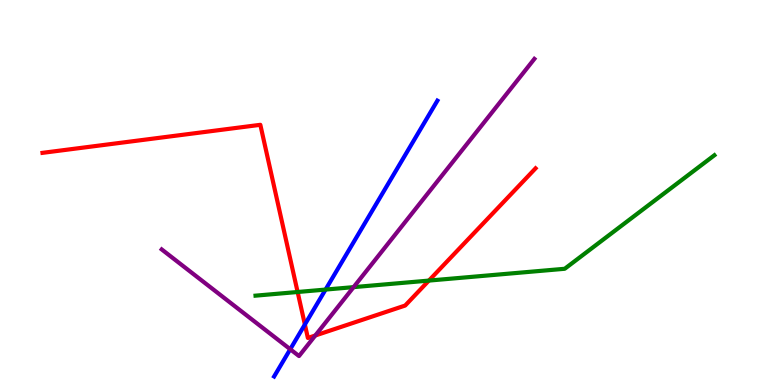[{'lines': ['blue', 'red'], 'intersections': [{'x': 3.93, 'y': 1.57}]}, {'lines': ['green', 'red'], 'intersections': [{'x': 3.84, 'y': 2.42}, {'x': 5.53, 'y': 2.71}]}, {'lines': ['purple', 'red'], 'intersections': [{'x': 4.07, 'y': 1.29}]}, {'lines': ['blue', 'green'], 'intersections': [{'x': 4.2, 'y': 2.48}]}, {'lines': ['blue', 'purple'], 'intersections': [{'x': 3.75, 'y': 0.929}]}, {'lines': ['green', 'purple'], 'intersections': [{'x': 4.56, 'y': 2.54}]}]